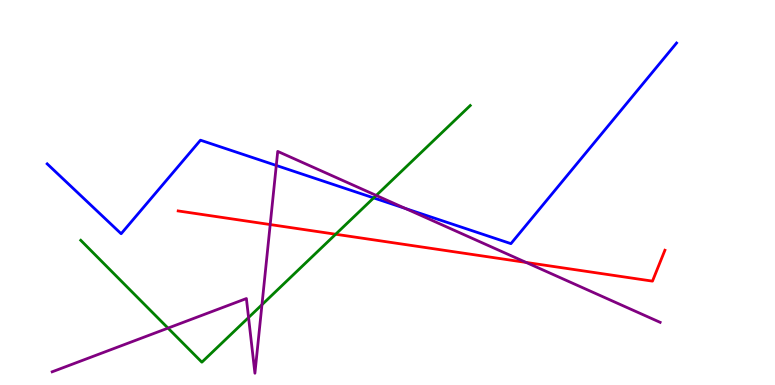[{'lines': ['blue', 'red'], 'intersections': []}, {'lines': ['green', 'red'], 'intersections': [{'x': 4.33, 'y': 3.92}]}, {'lines': ['purple', 'red'], 'intersections': [{'x': 3.49, 'y': 4.17}, {'x': 6.79, 'y': 3.18}]}, {'lines': ['blue', 'green'], 'intersections': [{'x': 4.82, 'y': 4.86}]}, {'lines': ['blue', 'purple'], 'intersections': [{'x': 3.56, 'y': 5.7}, {'x': 5.23, 'y': 4.58}]}, {'lines': ['green', 'purple'], 'intersections': [{'x': 2.17, 'y': 1.48}, {'x': 3.21, 'y': 1.75}, {'x': 3.38, 'y': 2.09}, {'x': 4.85, 'y': 4.92}]}]